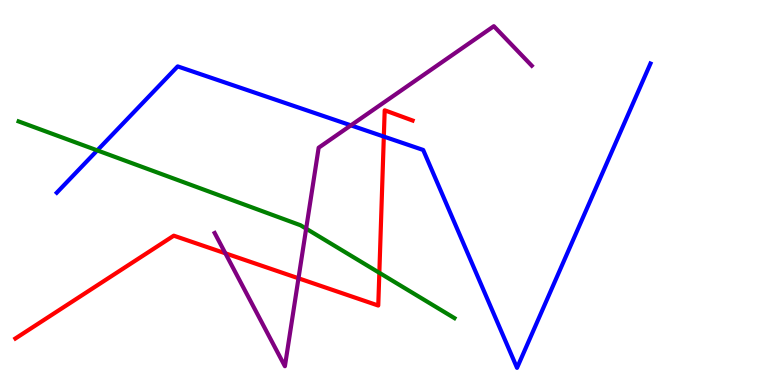[{'lines': ['blue', 'red'], 'intersections': [{'x': 4.95, 'y': 6.45}]}, {'lines': ['green', 'red'], 'intersections': [{'x': 4.89, 'y': 2.91}]}, {'lines': ['purple', 'red'], 'intersections': [{'x': 2.91, 'y': 3.42}, {'x': 3.85, 'y': 2.77}]}, {'lines': ['blue', 'green'], 'intersections': [{'x': 1.26, 'y': 6.09}]}, {'lines': ['blue', 'purple'], 'intersections': [{'x': 4.53, 'y': 6.74}]}, {'lines': ['green', 'purple'], 'intersections': [{'x': 3.95, 'y': 4.06}]}]